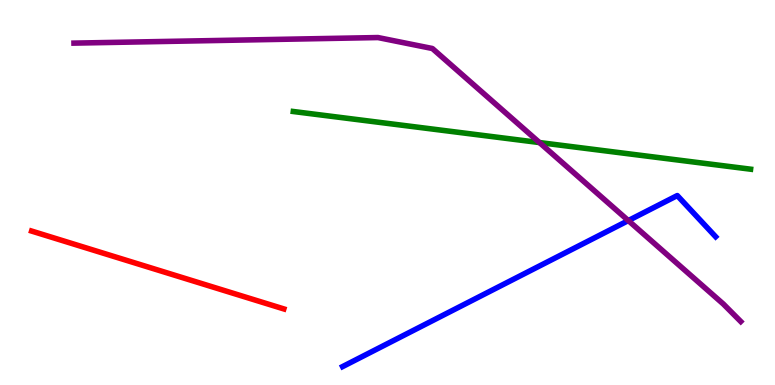[{'lines': ['blue', 'red'], 'intersections': []}, {'lines': ['green', 'red'], 'intersections': []}, {'lines': ['purple', 'red'], 'intersections': []}, {'lines': ['blue', 'green'], 'intersections': []}, {'lines': ['blue', 'purple'], 'intersections': [{'x': 8.11, 'y': 4.27}]}, {'lines': ['green', 'purple'], 'intersections': [{'x': 6.96, 'y': 6.3}]}]